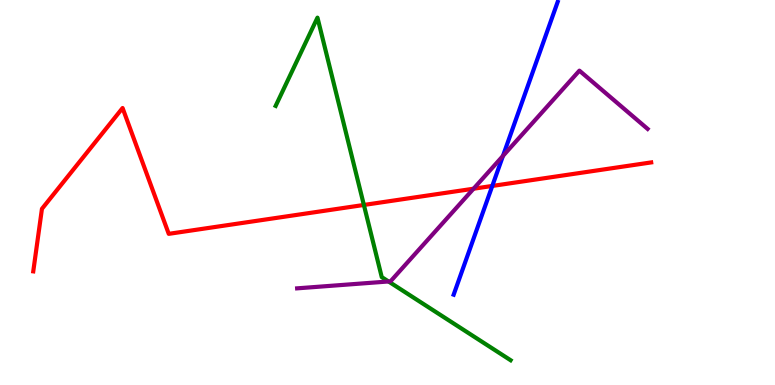[{'lines': ['blue', 'red'], 'intersections': [{'x': 6.35, 'y': 5.17}]}, {'lines': ['green', 'red'], 'intersections': [{'x': 4.7, 'y': 4.68}]}, {'lines': ['purple', 'red'], 'intersections': [{'x': 6.11, 'y': 5.1}]}, {'lines': ['blue', 'green'], 'intersections': []}, {'lines': ['blue', 'purple'], 'intersections': [{'x': 6.49, 'y': 5.95}]}, {'lines': ['green', 'purple'], 'intersections': [{'x': 5.01, 'y': 2.69}]}]